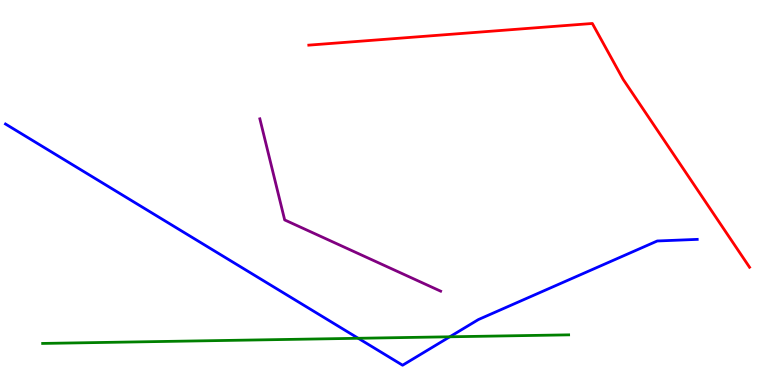[{'lines': ['blue', 'red'], 'intersections': []}, {'lines': ['green', 'red'], 'intersections': []}, {'lines': ['purple', 'red'], 'intersections': []}, {'lines': ['blue', 'green'], 'intersections': [{'x': 4.62, 'y': 1.21}, {'x': 5.8, 'y': 1.25}]}, {'lines': ['blue', 'purple'], 'intersections': []}, {'lines': ['green', 'purple'], 'intersections': []}]